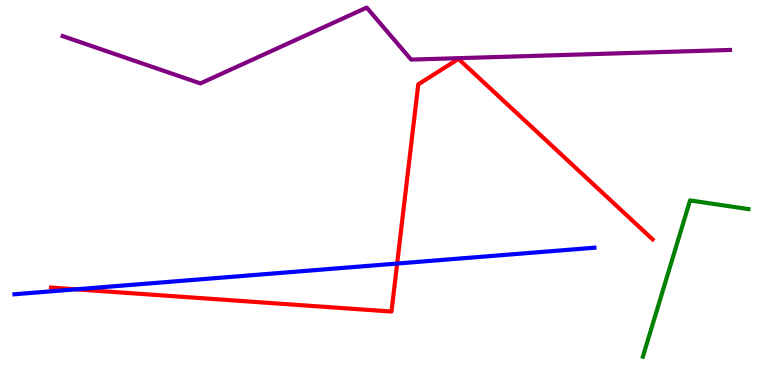[{'lines': ['blue', 'red'], 'intersections': [{'x': 0.979, 'y': 2.49}, {'x': 5.12, 'y': 3.15}]}, {'lines': ['green', 'red'], 'intersections': []}, {'lines': ['purple', 'red'], 'intersections': []}, {'lines': ['blue', 'green'], 'intersections': []}, {'lines': ['blue', 'purple'], 'intersections': []}, {'lines': ['green', 'purple'], 'intersections': []}]